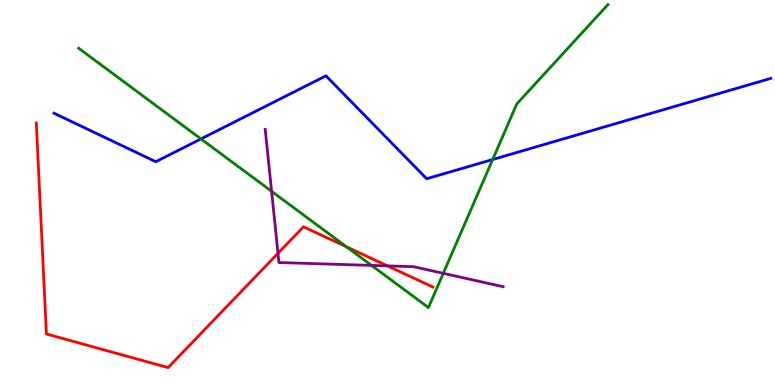[{'lines': ['blue', 'red'], 'intersections': []}, {'lines': ['green', 'red'], 'intersections': [{'x': 4.47, 'y': 3.59}]}, {'lines': ['purple', 'red'], 'intersections': [{'x': 3.59, 'y': 3.42}, {'x': 5.0, 'y': 3.09}]}, {'lines': ['blue', 'green'], 'intersections': [{'x': 2.59, 'y': 6.39}, {'x': 6.36, 'y': 5.86}]}, {'lines': ['blue', 'purple'], 'intersections': []}, {'lines': ['green', 'purple'], 'intersections': [{'x': 3.5, 'y': 5.03}, {'x': 4.79, 'y': 3.11}, {'x': 5.72, 'y': 2.9}]}]